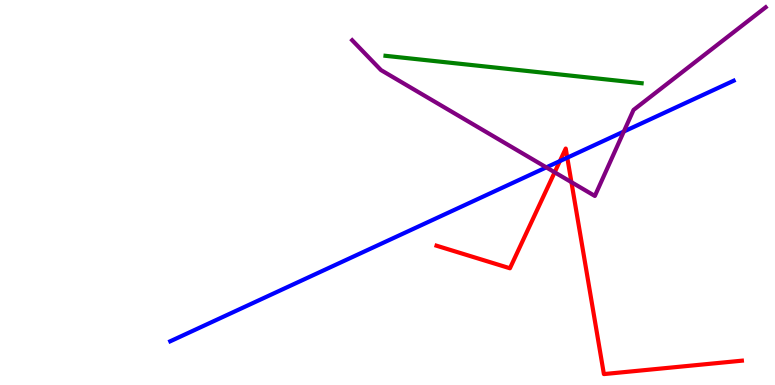[{'lines': ['blue', 'red'], 'intersections': [{'x': 7.22, 'y': 5.82}, {'x': 7.32, 'y': 5.9}]}, {'lines': ['green', 'red'], 'intersections': []}, {'lines': ['purple', 'red'], 'intersections': [{'x': 7.16, 'y': 5.52}, {'x': 7.37, 'y': 5.27}]}, {'lines': ['blue', 'green'], 'intersections': []}, {'lines': ['blue', 'purple'], 'intersections': [{'x': 7.05, 'y': 5.65}, {'x': 8.05, 'y': 6.58}]}, {'lines': ['green', 'purple'], 'intersections': []}]